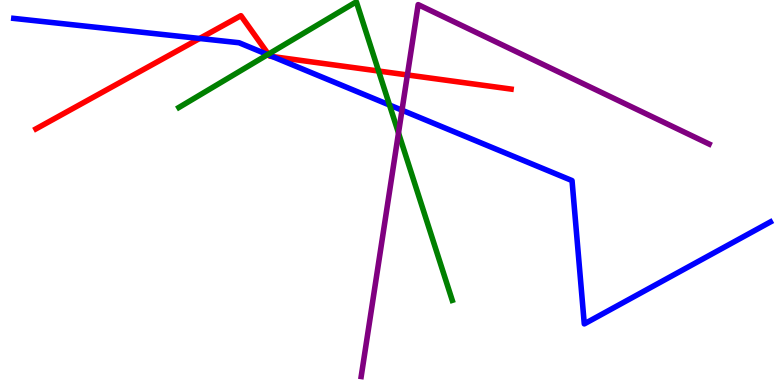[{'lines': ['blue', 'red'], 'intersections': [{'x': 2.58, 'y': 9.0}, {'x': 3.47, 'y': 8.57}, {'x': 3.51, 'y': 8.53}]}, {'lines': ['green', 'red'], 'intersections': [{'x': 3.46, 'y': 8.59}, {'x': 4.89, 'y': 8.16}]}, {'lines': ['purple', 'red'], 'intersections': [{'x': 5.26, 'y': 8.05}]}, {'lines': ['blue', 'green'], 'intersections': [{'x': 3.45, 'y': 8.58}, {'x': 5.03, 'y': 7.27}]}, {'lines': ['blue', 'purple'], 'intersections': [{'x': 5.19, 'y': 7.14}]}, {'lines': ['green', 'purple'], 'intersections': [{'x': 5.14, 'y': 6.55}]}]